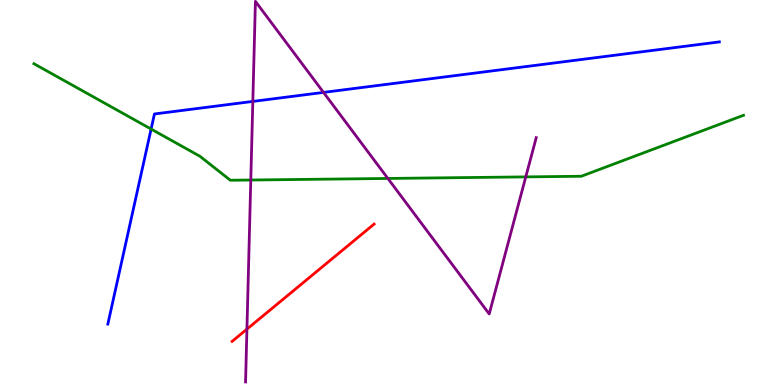[{'lines': ['blue', 'red'], 'intersections': []}, {'lines': ['green', 'red'], 'intersections': []}, {'lines': ['purple', 'red'], 'intersections': [{'x': 3.19, 'y': 1.45}]}, {'lines': ['blue', 'green'], 'intersections': [{'x': 1.95, 'y': 6.65}]}, {'lines': ['blue', 'purple'], 'intersections': [{'x': 3.26, 'y': 7.37}, {'x': 4.17, 'y': 7.6}]}, {'lines': ['green', 'purple'], 'intersections': [{'x': 3.24, 'y': 5.32}, {'x': 5.0, 'y': 5.36}, {'x': 6.78, 'y': 5.41}]}]